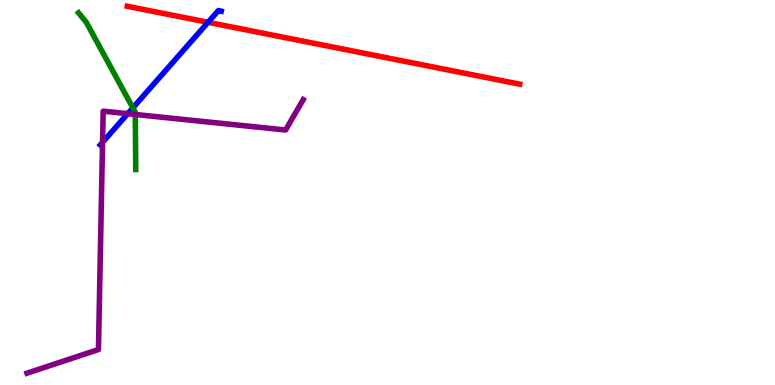[{'lines': ['blue', 'red'], 'intersections': [{'x': 2.68, 'y': 9.42}]}, {'lines': ['green', 'red'], 'intersections': []}, {'lines': ['purple', 'red'], 'intersections': []}, {'lines': ['blue', 'green'], 'intersections': [{'x': 1.71, 'y': 7.2}]}, {'lines': ['blue', 'purple'], 'intersections': [{'x': 1.32, 'y': 6.3}, {'x': 1.65, 'y': 7.05}]}, {'lines': ['green', 'purple'], 'intersections': [{'x': 1.75, 'y': 7.03}]}]